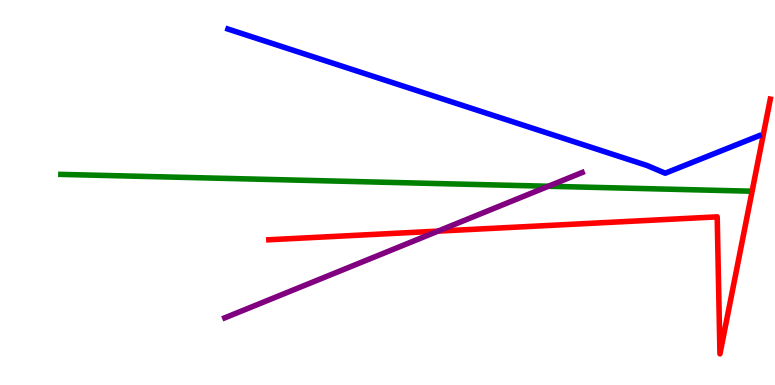[{'lines': ['blue', 'red'], 'intersections': []}, {'lines': ['green', 'red'], 'intersections': []}, {'lines': ['purple', 'red'], 'intersections': [{'x': 5.65, 'y': 4.0}]}, {'lines': ['blue', 'green'], 'intersections': []}, {'lines': ['blue', 'purple'], 'intersections': []}, {'lines': ['green', 'purple'], 'intersections': [{'x': 7.08, 'y': 5.16}]}]